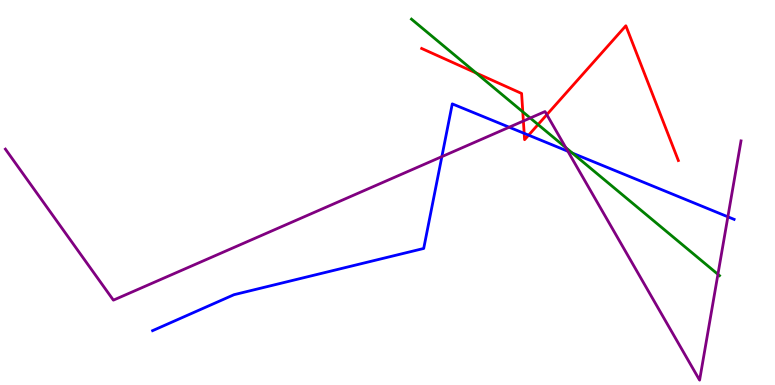[{'lines': ['blue', 'red'], 'intersections': [{'x': 6.76, 'y': 6.54}, {'x': 6.82, 'y': 6.49}]}, {'lines': ['green', 'red'], 'intersections': [{'x': 6.14, 'y': 8.1}, {'x': 6.75, 'y': 7.1}, {'x': 6.94, 'y': 6.77}]}, {'lines': ['purple', 'red'], 'intersections': [{'x': 6.75, 'y': 6.86}, {'x': 7.06, 'y': 7.02}]}, {'lines': ['blue', 'green'], 'intersections': [{'x': 7.38, 'y': 6.02}]}, {'lines': ['blue', 'purple'], 'intersections': [{'x': 5.7, 'y': 5.93}, {'x': 6.57, 'y': 6.7}, {'x': 7.33, 'y': 6.07}, {'x': 9.39, 'y': 4.37}]}, {'lines': ['green', 'purple'], 'intersections': [{'x': 6.84, 'y': 6.93}, {'x': 7.3, 'y': 6.17}, {'x': 9.26, 'y': 2.88}]}]